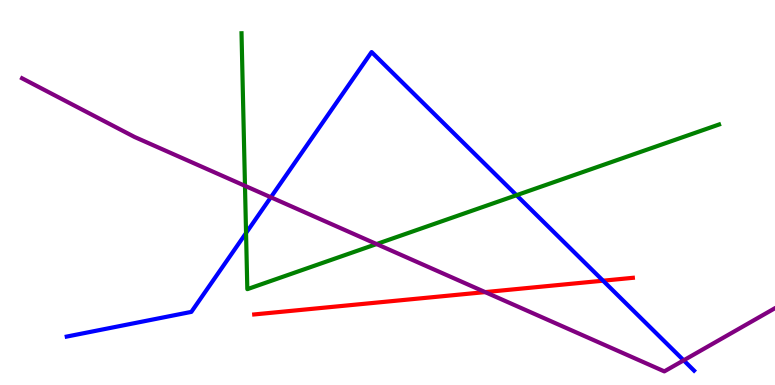[{'lines': ['blue', 'red'], 'intersections': [{'x': 7.78, 'y': 2.71}]}, {'lines': ['green', 'red'], 'intersections': []}, {'lines': ['purple', 'red'], 'intersections': [{'x': 6.26, 'y': 2.41}]}, {'lines': ['blue', 'green'], 'intersections': [{'x': 3.17, 'y': 3.95}, {'x': 6.66, 'y': 4.93}]}, {'lines': ['blue', 'purple'], 'intersections': [{'x': 3.49, 'y': 4.88}, {'x': 8.82, 'y': 0.641}]}, {'lines': ['green', 'purple'], 'intersections': [{'x': 3.16, 'y': 5.17}, {'x': 4.86, 'y': 3.66}]}]